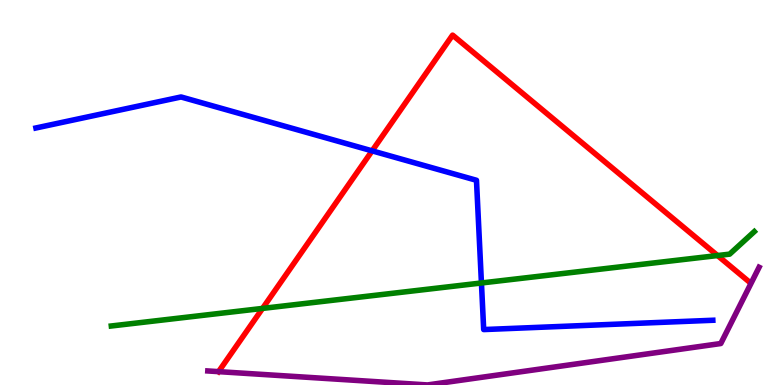[{'lines': ['blue', 'red'], 'intersections': [{'x': 4.8, 'y': 6.08}]}, {'lines': ['green', 'red'], 'intersections': [{'x': 3.39, 'y': 1.99}, {'x': 9.26, 'y': 3.36}]}, {'lines': ['purple', 'red'], 'intersections': [{'x': 2.82, 'y': 0.347}]}, {'lines': ['blue', 'green'], 'intersections': [{'x': 6.21, 'y': 2.65}]}, {'lines': ['blue', 'purple'], 'intersections': []}, {'lines': ['green', 'purple'], 'intersections': []}]